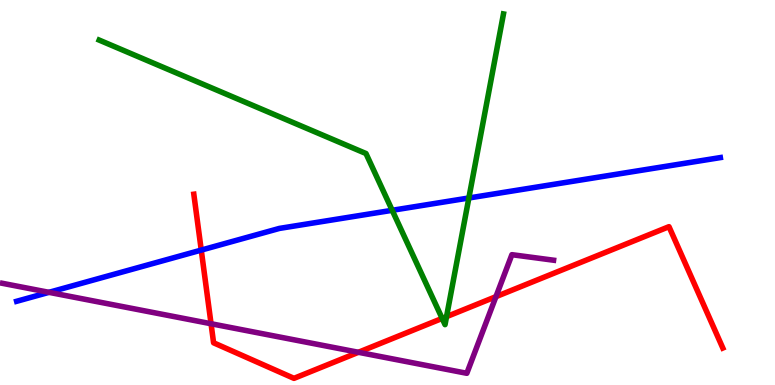[{'lines': ['blue', 'red'], 'intersections': [{'x': 2.6, 'y': 3.5}]}, {'lines': ['green', 'red'], 'intersections': [{'x': 5.71, 'y': 1.73}, {'x': 5.76, 'y': 1.78}]}, {'lines': ['purple', 'red'], 'intersections': [{'x': 2.72, 'y': 1.59}, {'x': 4.62, 'y': 0.85}, {'x': 6.4, 'y': 2.29}]}, {'lines': ['blue', 'green'], 'intersections': [{'x': 5.06, 'y': 4.54}, {'x': 6.05, 'y': 4.86}]}, {'lines': ['blue', 'purple'], 'intersections': [{'x': 0.632, 'y': 2.41}]}, {'lines': ['green', 'purple'], 'intersections': []}]